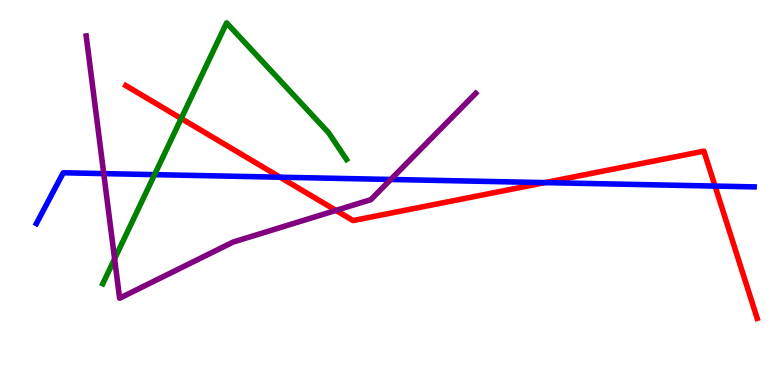[{'lines': ['blue', 'red'], 'intersections': [{'x': 3.61, 'y': 5.4}, {'x': 7.03, 'y': 5.26}, {'x': 9.23, 'y': 5.17}]}, {'lines': ['green', 'red'], 'intersections': [{'x': 2.34, 'y': 6.92}]}, {'lines': ['purple', 'red'], 'intersections': [{'x': 4.34, 'y': 4.54}]}, {'lines': ['blue', 'green'], 'intersections': [{'x': 1.99, 'y': 5.46}]}, {'lines': ['blue', 'purple'], 'intersections': [{'x': 1.34, 'y': 5.49}, {'x': 5.04, 'y': 5.34}]}, {'lines': ['green', 'purple'], 'intersections': [{'x': 1.48, 'y': 3.28}]}]